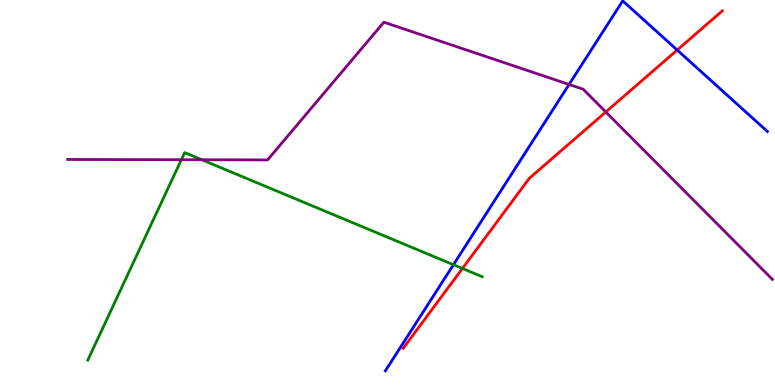[{'lines': ['blue', 'red'], 'intersections': [{'x': 8.74, 'y': 8.7}]}, {'lines': ['green', 'red'], 'intersections': [{'x': 5.97, 'y': 3.03}]}, {'lines': ['purple', 'red'], 'intersections': [{'x': 7.82, 'y': 7.09}]}, {'lines': ['blue', 'green'], 'intersections': [{'x': 5.85, 'y': 3.12}]}, {'lines': ['blue', 'purple'], 'intersections': [{'x': 7.34, 'y': 7.81}]}, {'lines': ['green', 'purple'], 'intersections': [{'x': 2.34, 'y': 5.85}, {'x': 2.6, 'y': 5.85}]}]